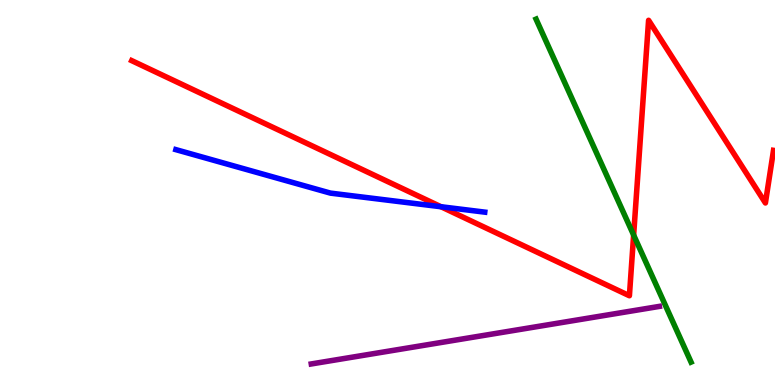[{'lines': ['blue', 'red'], 'intersections': [{'x': 5.69, 'y': 4.63}]}, {'lines': ['green', 'red'], 'intersections': [{'x': 8.18, 'y': 3.89}]}, {'lines': ['purple', 'red'], 'intersections': []}, {'lines': ['blue', 'green'], 'intersections': []}, {'lines': ['blue', 'purple'], 'intersections': []}, {'lines': ['green', 'purple'], 'intersections': []}]